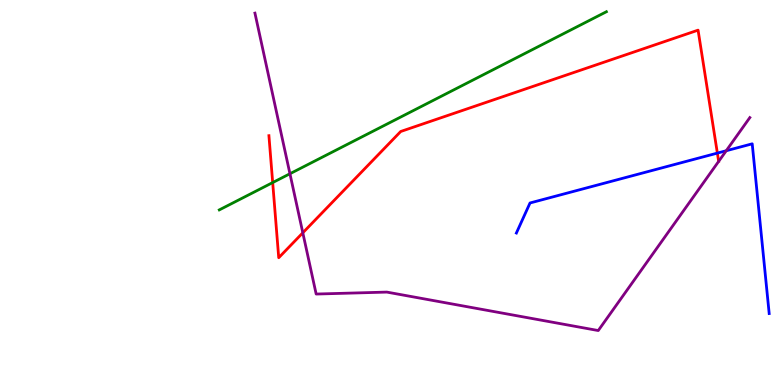[{'lines': ['blue', 'red'], 'intersections': [{'x': 9.26, 'y': 6.02}]}, {'lines': ['green', 'red'], 'intersections': [{'x': 3.52, 'y': 5.26}]}, {'lines': ['purple', 'red'], 'intersections': [{'x': 3.91, 'y': 3.95}]}, {'lines': ['blue', 'green'], 'intersections': []}, {'lines': ['blue', 'purple'], 'intersections': [{'x': 9.37, 'y': 6.08}]}, {'lines': ['green', 'purple'], 'intersections': [{'x': 3.74, 'y': 5.49}]}]